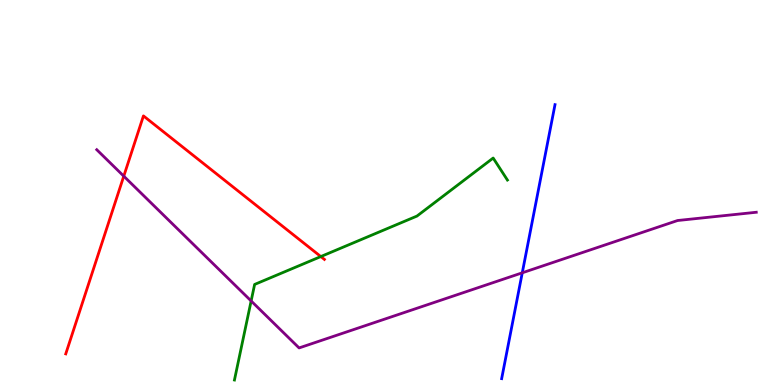[{'lines': ['blue', 'red'], 'intersections': []}, {'lines': ['green', 'red'], 'intersections': [{'x': 4.14, 'y': 3.34}]}, {'lines': ['purple', 'red'], 'intersections': [{'x': 1.6, 'y': 5.42}]}, {'lines': ['blue', 'green'], 'intersections': []}, {'lines': ['blue', 'purple'], 'intersections': [{'x': 6.74, 'y': 2.91}]}, {'lines': ['green', 'purple'], 'intersections': [{'x': 3.24, 'y': 2.18}]}]